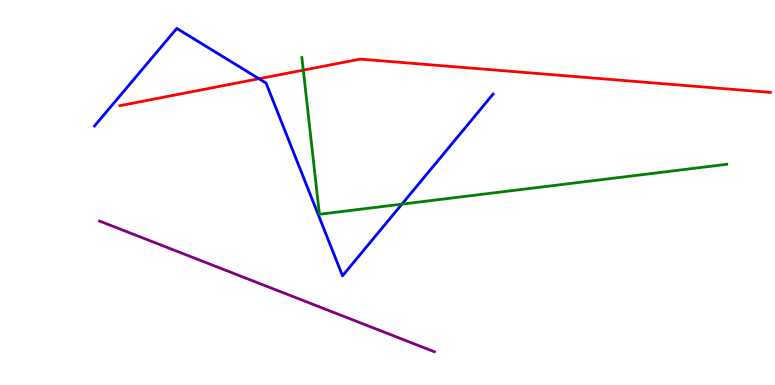[{'lines': ['blue', 'red'], 'intersections': [{'x': 3.34, 'y': 7.96}]}, {'lines': ['green', 'red'], 'intersections': [{'x': 3.91, 'y': 8.18}]}, {'lines': ['purple', 'red'], 'intersections': []}, {'lines': ['blue', 'green'], 'intersections': [{'x': 5.19, 'y': 4.7}]}, {'lines': ['blue', 'purple'], 'intersections': []}, {'lines': ['green', 'purple'], 'intersections': []}]